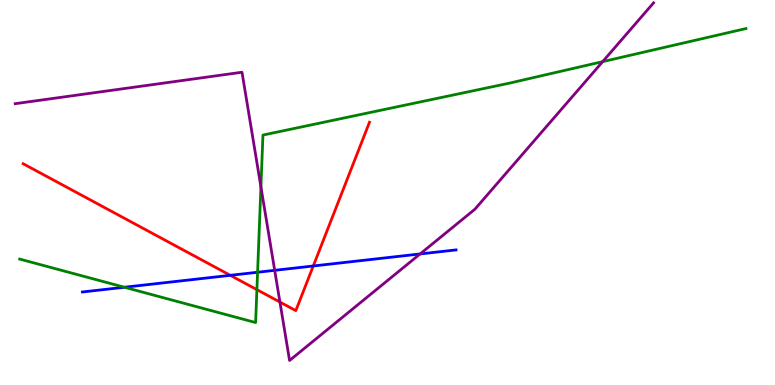[{'lines': ['blue', 'red'], 'intersections': [{'x': 2.97, 'y': 2.85}, {'x': 4.04, 'y': 3.09}]}, {'lines': ['green', 'red'], 'intersections': [{'x': 3.31, 'y': 2.48}]}, {'lines': ['purple', 'red'], 'intersections': [{'x': 3.61, 'y': 2.15}]}, {'lines': ['blue', 'green'], 'intersections': [{'x': 1.61, 'y': 2.54}, {'x': 3.32, 'y': 2.93}]}, {'lines': ['blue', 'purple'], 'intersections': [{'x': 3.54, 'y': 2.98}, {'x': 5.42, 'y': 3.4}]}, {'lines': ['green', 'purple'], 'intersections': [{'x': 3.37, 'y': 5.15}, {'x': 7.78, 'y': 8.4}]}]